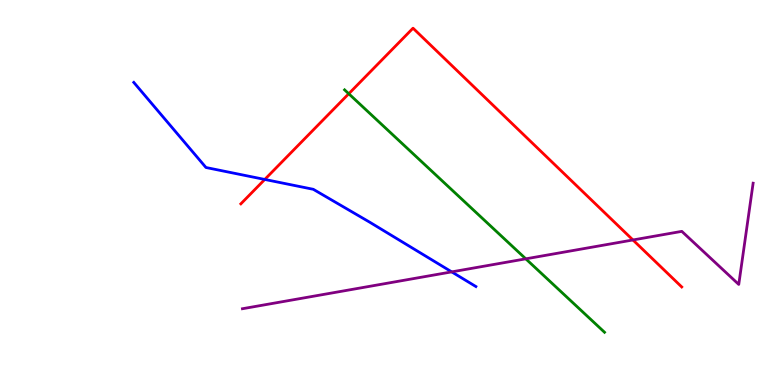[{'lines': ['blue', 'red'], 'intersections': [{'x': 3.42, 'y': 5.34}]}, {'lines': ['green', 'red'], 'intersections': [{'x': 4.5, 'y': 7.56}]}, {'lines': ['purple', 'red'], 'intersections': [{'x': 8.17, 'y': 3.77}]}, {'lines': ['blue', 'green'], 'intersections': []}, {'lines': ['blue', 'purple'], 'intersections': [{'x': 5.83, 'y': 2.94}]}, {'lines': ['green', 'purple'], 'intersections': [{'x': 6.78, 'y': 3.28}]}]